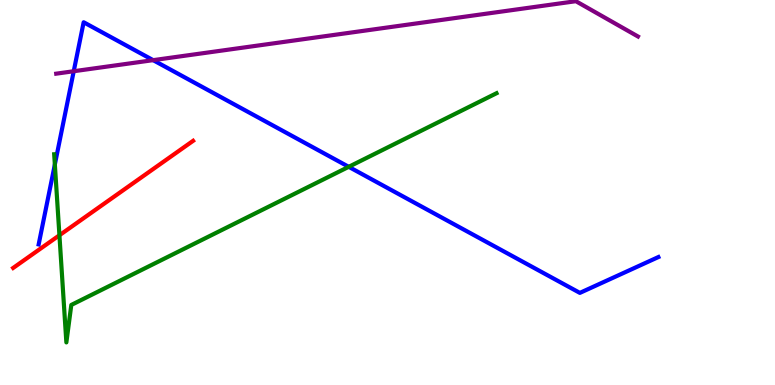[{'lines': ['blue', 'red'], 'intersections': []}, {'lines': ['green', 'red'], 'intersections': [{'x': 0.767, 'y': 3.89}]}, {'lines': ['purple', 'red'], 'intersections': []}, {'lines': ['blue', 'green'], 'intersections': [{'x': 0.708, 'y': 5.73}, {'x': 4.5, 'y': 5.67}]}, {'lines': ['blue', 'purple'], 'intersections': [{'x': 0.951, 'y': 8.15}, {'x': 1.98, 'y': 8.44}]}, {'lines': ['green', 'purple'], 'intersections': []}]